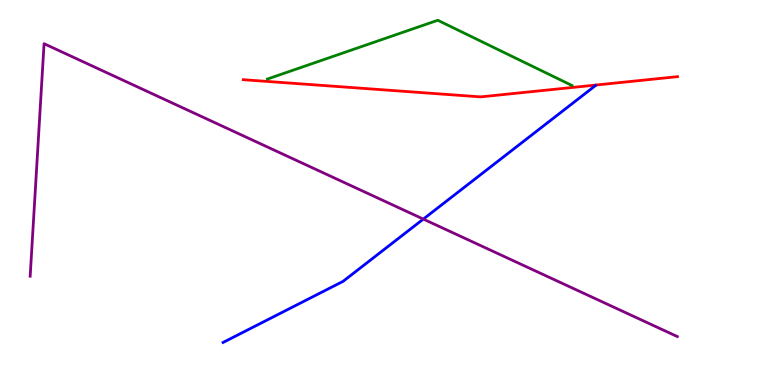[{'lines': ['blue', 'red'], 'intersections': []}, {'lines': ['green', 'red'], 'intersections': []}, {'lines': ['purple', 'red'], 'intersections': []}, {'lines': ['blue', 'green'], 'intersections': []}, {'lines': ['blue', 'purple'], 'intersections': [{'x': 5.46, 'y': 4.31}]}, {'lines': ['green', 'purple'], 'intersections': []}]